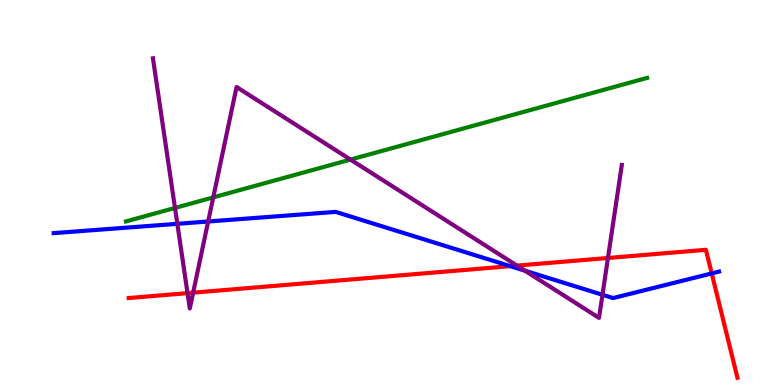[{'lines': ['blue', 'red'], 'intersections': [{'x': 6.58, 'y': 3.09}, {'x': 9.18, 'y': 2.9}]}, {'lines': ['green', 'red'], 'intersections': []}, {'lines': ['purple', 'red'], 'intersections': [{'x': 2.42, 'y': 2.39}, {'x': 2.49, 'y': 2.4}, {'x': 6.67, 'y': 3.1}, {'x': 7.84, 'y': 3.3}]}, {'lines': ['blue', 'green'], 'intersections': []}, {'lines': ['blue', 'purple'], 'intersections': [{'x': 2.29, 'y': 4.19}, {'x': 2.69, 'y': 4.25}, {'x': 6.77, 'y': 2.97}, {'x': 7.77, 'y': 2.34}]}, {'lines': ['green', 'purple'], 'intersections': [{'x': 2.26, 'y': 4.6}, {'x': 2.75, 'y': 4.87}, {'x': 4.52, 'y': 5.85}]}]